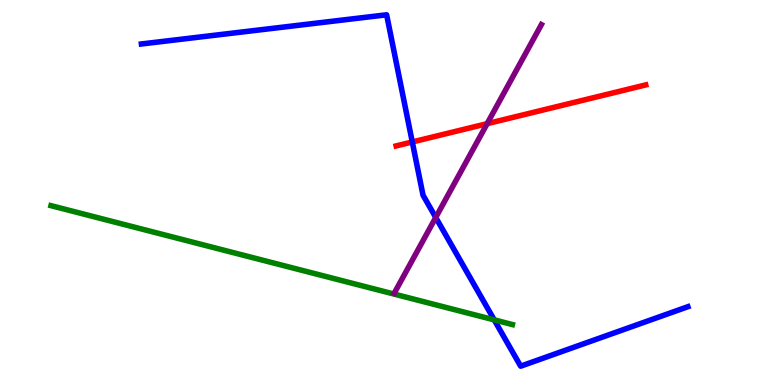[{'lines': ['blue', 'red'], 'intersections': [{'x': 5.32, 'y': 6.31}]}, {'lines': ['green', 'red'], 'intersections': []}, {'lines': ['purple', 'red'], 'intersections': [{'x': 6.29, 'y': 6.79}]}, {'lines': ['blue', 'green'], 'intersections': [{'x': 6.38, 'y': 1.69}]}, {'lines': ['blue', 'purple'], 'intersections': [{'x': 5.62, 'y': 4.35}]}, {'lines': ['green', 'purple'], 'intersections': []}]